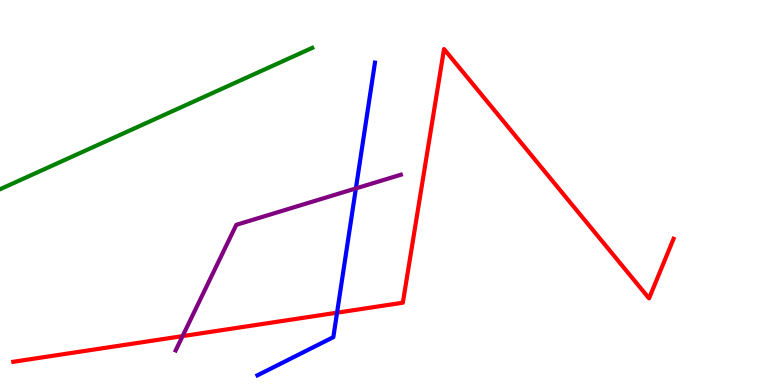[{'lines': ['blue', 'red'], 'intersections': [{'x': 4.35, 'y': 1.88}]}, {'lines': ['green', 'red'], 'intersections': []}, {'lines': ['purple', 'red'], 'intersections': [{'x': 2.36, 'y': 1.27}]}, {'lines': ['blue', 'green'], 'intersections': []}, {'lines': ['blue', 'purple'], 'intersections': [{'x': 4.59, 'y': 5.11}]}, {'lines': ['green', 'purple'], 'intersections': []}]